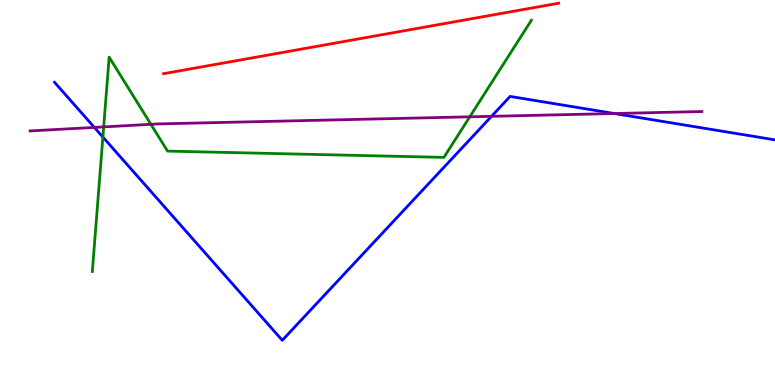[{'lines': ['blue', 'red'], 'intersections': []}, {'lines': ['green', 'red'], 'intersections': []}, {'lines': ['purple', 'red'], 'intersections': []}, {'lines': ['blue', 'green'], 'intersections': [{'x': 1.33, 'y': 6.44}]}, {'lines': ['blue', 'purple'], 'intersections': [{'x': 1.22, 'y': 6.69}, {'x': 6.34, 'y': 6.98}, {'x': 7.93, 'y': 7.05}]}, {'lines': ['green', 'purple'], 'intersections': [{'x': 1.34, 'y': 6.7}, {'x': 1.95, 'y': 6.77}, {'x': 6.06, 'y': 6.97}]}]